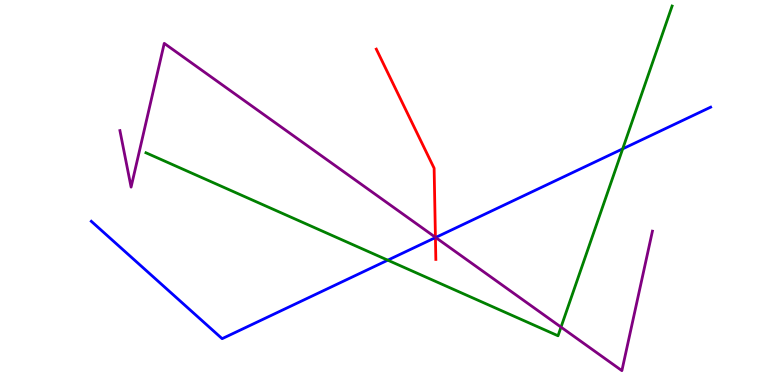[{'lines': ['blue', 'red'], 'intersections': [{'x': 5.62, 'y': 3.83}]}, {'lines': ['green', 'red'], 'intersections': []}, {'lines': ['purple', 'red'], 'intersections': [{'x': 5.62, 'y': 3.84}]}, {'lines': ['blue', 'green'], 'intersections': [{'x': 5.0, 'y': 3.24}, {'x': 8.03, 'y': 6.13}]}, {'lines': ['blue', 'purple'], 'intersections': [{'x': 5.62, 'y': 3.83}]}, {'lines': ['green', 'purple'], 'intersections': [{'x': 7.24, 'y': 1.5}]}]